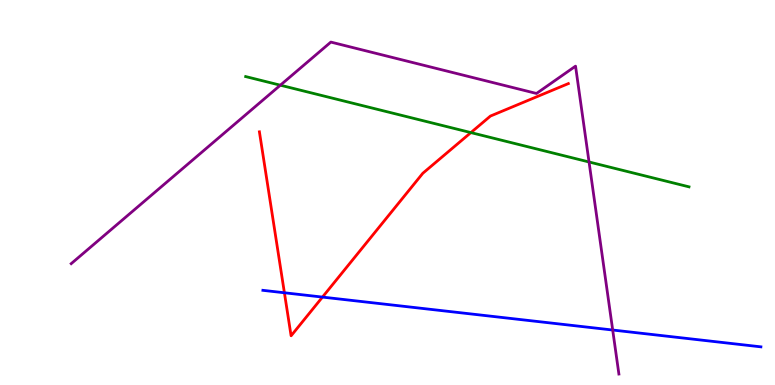[{'lines': ['blue', 'red'], 'intersections': [{'x': 3.67, 'y': 2.4}, {'x': 4.16, 'y': 2.28}]}, {'lines': ['green', 'red'], 'intersections': [{'x': 6.08, 'y': 6.56}]}, {'lines': ['purple', 'red'], 'intersections': []}, {'lines': ['blue', 'green'], 'intersections': []}, {'lines': ['blue', 'purple'], 'intersections': [{'x': 7.91, 'y': 1.43}]}, {'lines': ['green', 'purple'], 'intersections': [{'x': 3.62, 'y': 7.79}, {'x': 7.6, 'y': 5.79}]}]